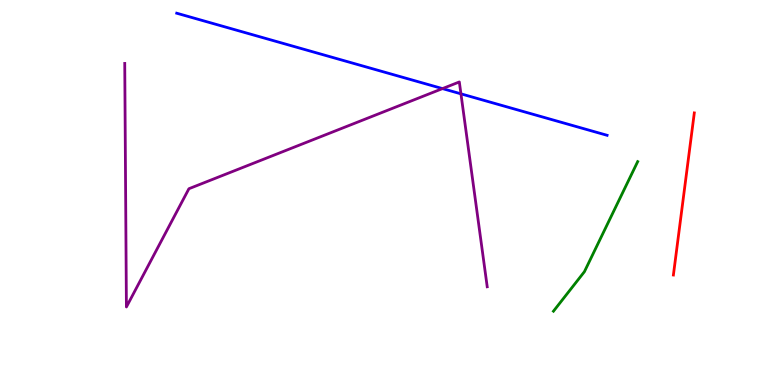[{'lines': ['blue', 'red'], 'intersections': []}, {'lines': ['green', 'red'], 'intersections': []}, {'lines': ['purple', 'red'], 'intersections': []}, {'lines': ['blue', 'green'], 'intersections': []}, {'lines': ['blue', 'purple'], 'intersections': [{'x': 5.71, 'y': 7.7}, {'x': 5.95, 'y': 7.56}]}, {'lines': ['green', 'purple'], 'intersections': []}]